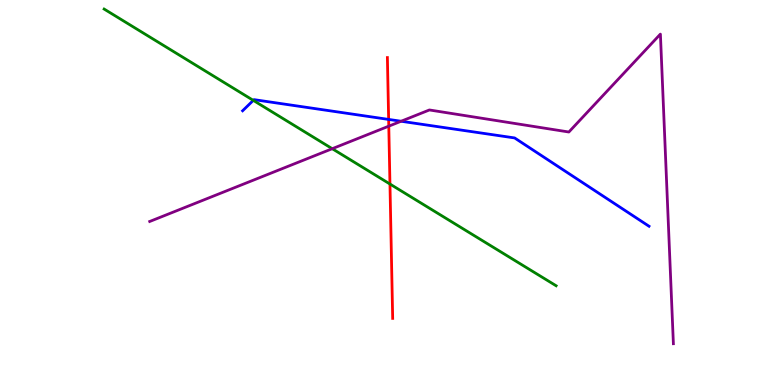[{'lines': ['blue', 'red'], 'intersections': [{'x': 5.01, 'y': 6.9}]}, {'lines': ['green', 'red'], 'intersections': [{'x': 5.03, 'y': 5.22}]}, {'lines': ['purple', 'red'], 'intersections': [{'x': 5.02, 'y': 6.72}]}, {'lines': ['blue', 'green'], 'intersections': [{'x': 3.27, 'y': 7.39}]}, {'lines': ['blue', 'purple'], 'intersections': [{'x': 5.18, 'y': 6.85}]}, {'lines': ['green', 'purple'], 'intersections': [{'x': 4.29, 'y': 6.14}]}]